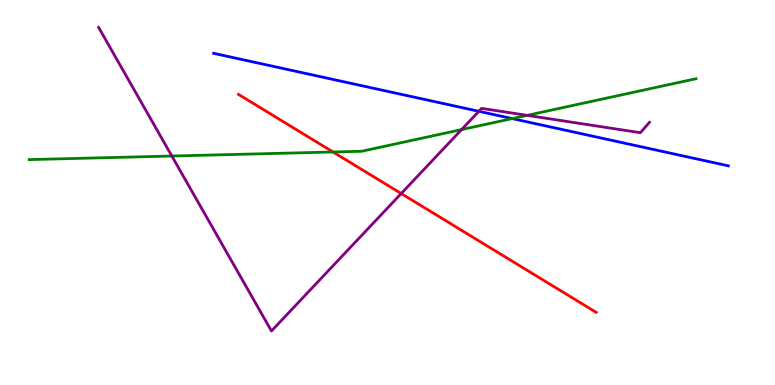[{'lines': ['blue', 'red'], 'intersections': []}, {'lines': ['green', 'red'], 'intersections': [{'x': 4.3, 'y': 6.05}]}, {'lines': ['purple', 'red'], 'intersections': [{'x': 5.18, 'y': 4.97}]}, {'lines': ['blue', 'green'], 'intersections': [{'x': 6.61, 'y': 6.92}]}, {'lines': ['blue', 'purple'], 'intersections': [{'x': 6.18, 'y': 7.11}]}, {'lines': ['green', 'purple'], 'intersections': [{'x': 2.22, 'y': 5.95}, {'x': 5.96, 'y': 6.63}, {'x': 6.8, 'y': 7.0}]}]